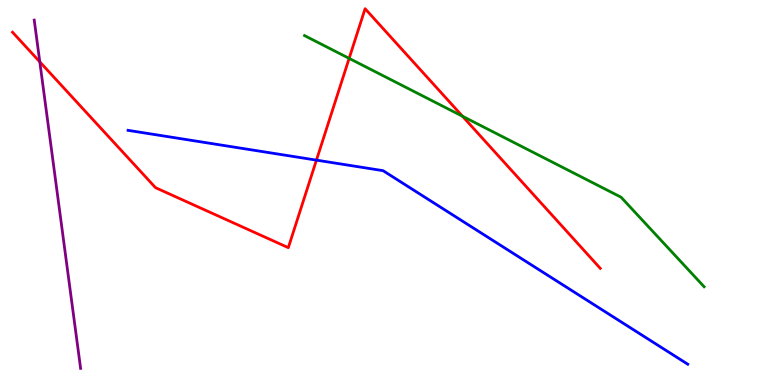[{'lines': ['blue', 'red'], 'intersections': [{'x': 4.08, 'y': 5.84}]}, {'lines': ['green', 'red'], 'intersections': [{'x': 4.51, 'y': 8.48}, {'x': 5.97, 'y': 6.98}]}, {'lines': ['purple', 'red'], 'intersections': [{'x': 0.514, 'y': 8.39}]}, {'lines': ['blue', 'green'], 'intersections': []}, {'lines': ['blue', 'purple'], 'intersections': []}, {'lines': ['green', 'purple'], 'intersections': []}]